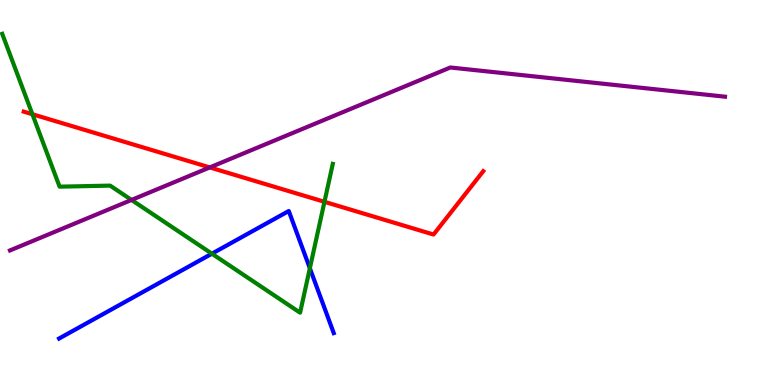[{'lines': ['blue', 'red'], 'intersections': []}, {'lines': ['green', 'red'], 'intersections': [{'x': 0.418, 'y': 7.03}, {'x': 4.19, 'y': 4.76}]}, {'lines': ['purple', 'red'], 'intersections': [{'x': 2.71, 'y': 5.65}]}, {'lines': ['blue', 'green'], 'intersections': [{'x': 2.73, 'y': 3.41}, {'x': 4.0, 'y': 3.03}]}, {'lines': ['blue', 'purple'], 'intersections': []}, {'lines': ['green', 'purple'], 'intersections': [{'x': 1.7, 'y': 4.81}]}]